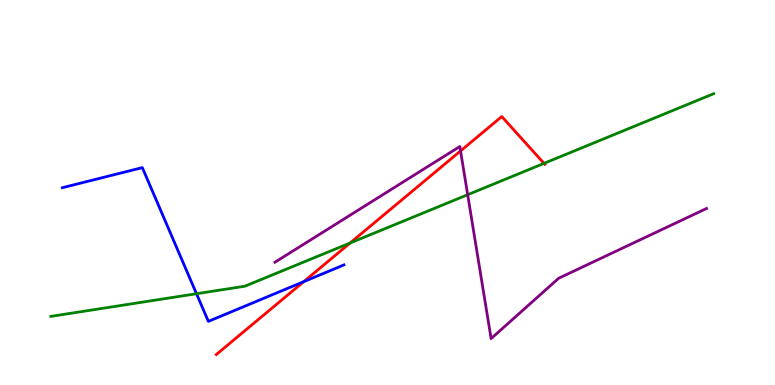[{'lines': ['blue', 'red'], 'intersections': [{'x': 3.92, 'y': 2.68}]}, {'lines': ['green', 'red'], 'intersections': [{'x': 4.52, 'y': 3.69}, {'x': 7.02, 'y': 5.76}]}, {'lines': ['purple', 'red'], 'intersections': [{'x': 5.94, 'y': 6.08}]}, {'lines': ['blue', 'green'], 'intersections': [{'x': 2.54, 'y': 2.37}]}, {'lines': ['blue', 'purple'], 'intersections': []}, {'lines': ['green', 'purple'], 'intersections': [{'x': 6.03, 'y': 4.94}]}]